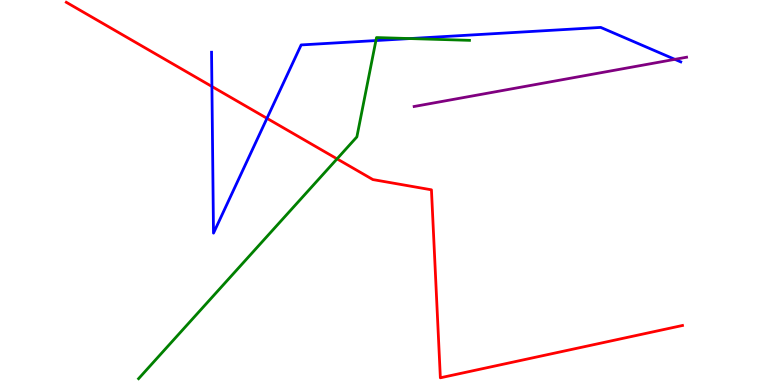[{'lines': ['blue', 'red'], 'intersections': [{'x': 2.73, 'y': 7.75}, {'x': 3.44, 'y': 6.93}]}, {'lines': ['green', 'red'], 'intersections': [{'x': 4.35, 'y': 5.87}]}, {'lines': ['purple', 'red'], 'intersections': []}, {'lines': ['blue', 'green'], 'intersections': [{'x': 4.85, 'y': 8.95}, {'x': 5.29, 'y': 9.0}]}, {'lines': ['blue', 'purple'], 'intersections': [{'x': 8.71, 'y': 8.46}]}, {'lines': ['green', 'purple'], 'intersections': []}]